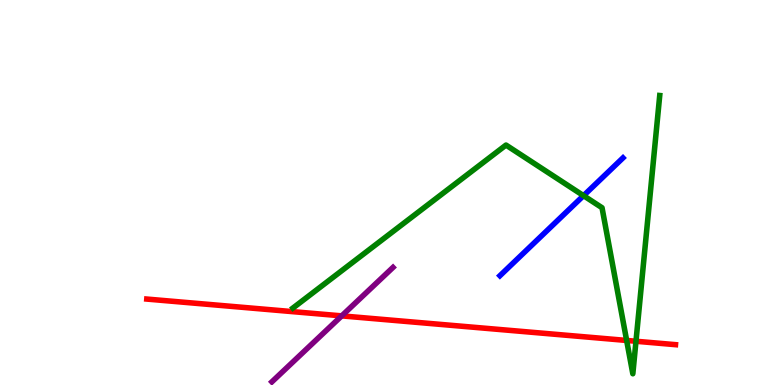[{'lines': ['blue', 'red'], 'intersections': []}, {'lines': ['green', 'red'], 'intersections': [{'x': 8.09, 'y': 1.16}, {'x': 8.21, 'y': 1.14}]}, {'lines': ['purple', 'red'], 'intersections': [{'x': 4.41, 'y': 1.8}]}, {'lines': ['blue', 'green'], 'intersections': [{'x': 7.53, 'y': 4.92}]}, {'lines': ['blue', 'purple'], 'intersections': []}, {'lines': ['green', 'purple'], 'intersections': []}]